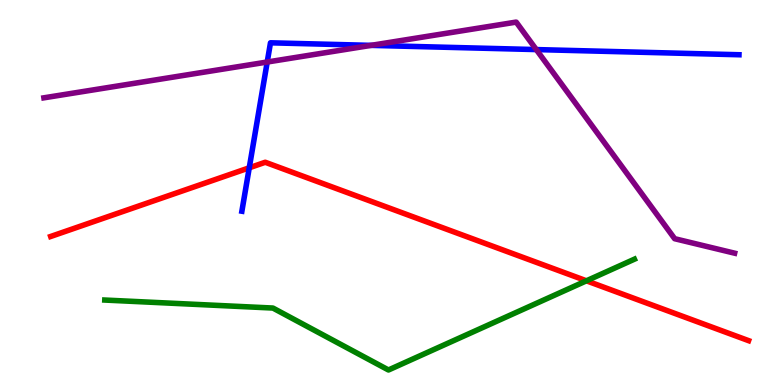[{'lines': ['blue', 'red'], 'intersections': [{'x': 3.22, 'y': 5.64}]}, {'lines': ['green', 'red'], 'intersections': [{'x': 7.57, 'y': 2.71}]}, {'lines': ['purple', 'red'], 'intersections': []}, {'lines': ['blue', 'green'], 'intersections': []}, {'lines': ['blue', 'purple'], 'intersections': [{'x': 3.45, 'y': 8.39}, {'x': 4.79, 'y': 8.82}, {'x': 6.92, 'y': 8.71}]}, {'lines': ['green', 'purple'], 'intersections': []}]